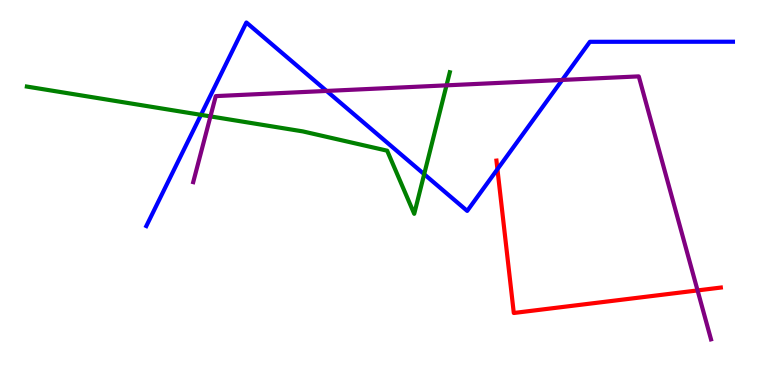[{'lines': ['blue', 'red'], 'intersections': [{'x': 6.42, 'y': 5.6}]}, {'lines': ['green', 'red'], 'intersections': []}, {'lines': ['purple', 'red'], 'intersections': [{'x': 9.0, 'y': 2.46}]}, {'lines': ['blue', 'green'], 'intersections': [{'x': 2.59, 'y': 7.02}, {'x': 5.47, 'y': 5.48}]}, {'lines': ['blue', 'purple'], 'intersections': [{'x': 4.21, 'y': 7.64}, {'x': 7.25, 'y': 7.92}]}, {'lines': ['green', 'purple'], 'intersections': [{'x': 2.72, 'y': 6.98}, {'x': 5.76, 'y': 7.78}]}]